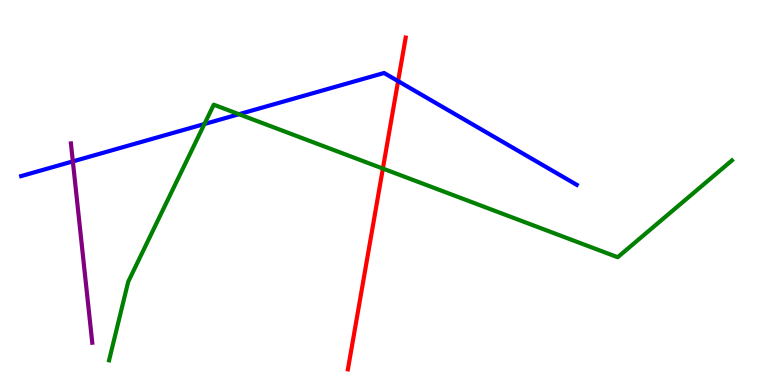[{'lines': ['blue', 'red'], 'intersections': [{'x': 5.14, 'y': 7.89}]}, {'lines': ['green', 'red'], 'intersections': [{'x': 4.94, 'y': 5.62}]}, {'lines': ['purple', 'red'], 'intersections': []}, {'lines': ['blue', 'green'], 'intersections': [{'x': 2.64, 'y': 6.78}, {'x': 3.08, 'y': 7.03}]}, {'lines': ['blue', 'purple'], 'intersections': [{'x': 0.94, 'y': 5.81}]}, {'lines': ['green', 'purple'], 'intersections': []}]